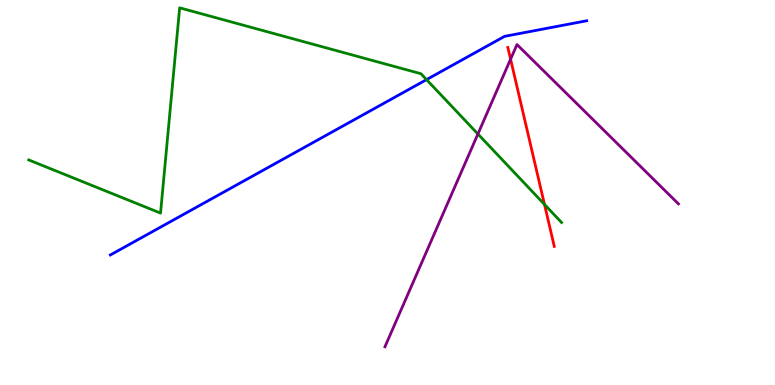[{'lines': ['blue', 'red'], 'intersections': []}, {'lines': ['green', 'red'], 'intersections': [{'x': 7.03, 'y': 4.69}]}, {'lines': ['purple', 'red'], 'intersections': [{'x': 6.59, 'y': 8.46}]}, {'lines': ['blue', 'green'], 'intersections': [{'x': 5.5, 'y': 7.93}]}, {'lines': ['blue', 'purple'], 'intersections': []}, {'lines': ['green', 'purple'], 'intersections': [{'x': 6.17, 'y': 6.52}]}]